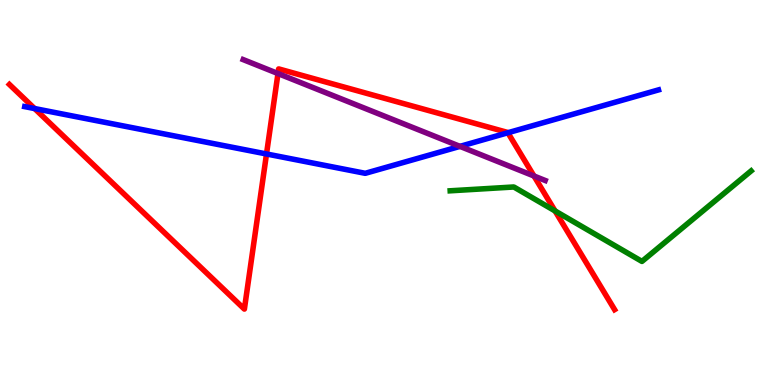[{'lines': ['blue', 'red'], 'intersections': [{'x': 0.446, 'y': 7.18}, {'x': 3.44, 'y': 6.0}, {'x': 6.55, 'y': 6.55}]}, {'lines': ['green', 'red'], 'intersections': [{'x': 7.16, 'y': 4.52}]}, {'lines': ['purple', 'red'], 'intersections': [{'x': 3.59, 'y': 8.09}, {'x': 6.89, 'y': 5.43}]}, {'lines': ['blue', 'green'], 'intersections': []}, {'lines': ['blue', 'purple'], 'intersections': [{'x': 5.94, 'y': 6.2}]}, {'lines': ['green', 'purple'], 'intersections': []}]